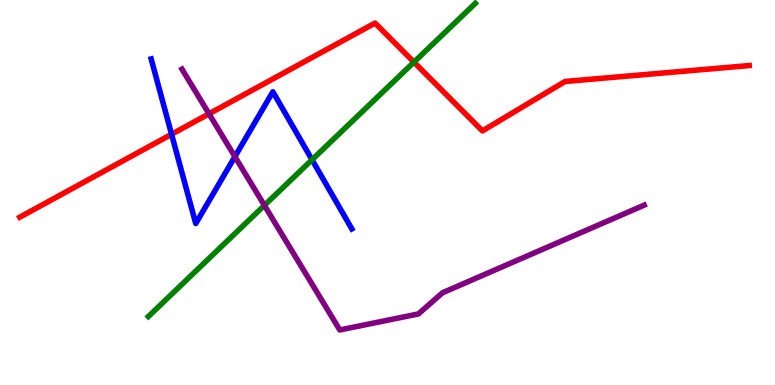[{'lines': ['blue', 'red'], 'intersections': [{'x': 2.21, 'y': 6.51}]}, {'lines': ['green', 'red'], 'intersections': [{'x': 5.34, 'y': 8.39}]}, {'lines': ['purple', 'red'], 'intersections': [{'x': 2.7, 'y': 7.04}]}, {'lines': ['blue', 'green'], 'intersections': [{'x': 4.03, 'y': 5.85}]}, {'lines': ['blue', 'purple'], 'intersections': [{'x': 3.03, 'y': 5.93}]}, {'lines': ['green', 'purple'], 'intersections': [{'x': 3.41, 'y': 4.67}]}]